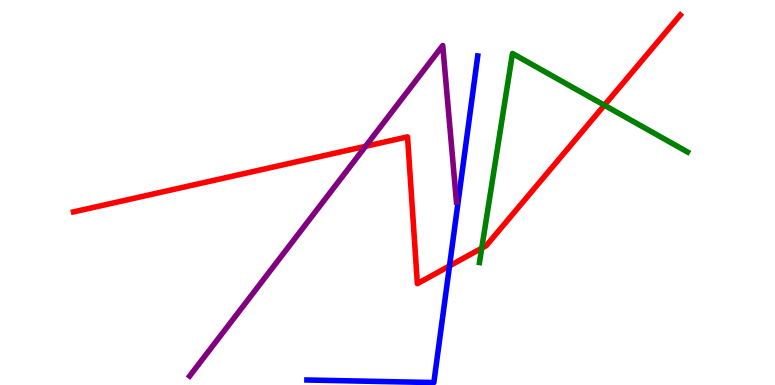[{'lines': ['blue', 'red'], 'intersections': [{'x': 5.8, 'y': 3.09}]}, {'lines': ['green', 'red'], 'intersections': [{'x': 6.22, 'y': 3.55}, {'x': 7.8, 'y': 7.27}]}, {'lines': ['purple', 'red'], 'intersections': [{'x': 4.72, 'y': 6.2}]}, {'lines': ['blue', 'green'], 'intersections': []}, {'lines': ['blue', 'purple'], 'intersections': []}, {'lines': ['green', 'purple'], 'intersections': []}]